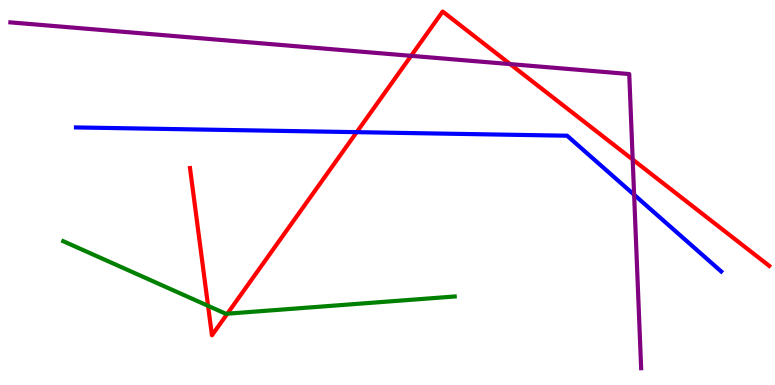[{'lines': ['blue', 'red'], 'intersections': [{'x': 4.6, 'y': 6.57}]}, {'lines': ['green', 'red'], 'intersections': [{'x': 2.68, 'y': 2.06}, {'x': 2.93, 'y': 1.85}]}, {'lines': ['purple', 'red'], 'intersections': [{'x': 5.3, 'y': 8.55}, {'x': 6.58, 'y': 8.33}, {'x': 8.16, 'y': 5.86}]}, {'lines': ['blue', 'green'], 'intersections': []}, {'lines': ['blue', 'purple'], 'intersections': [{'x': 8.18, 'y': 4.94}]}, {'lines': ['green', 'purple'], 'intersections': []}]